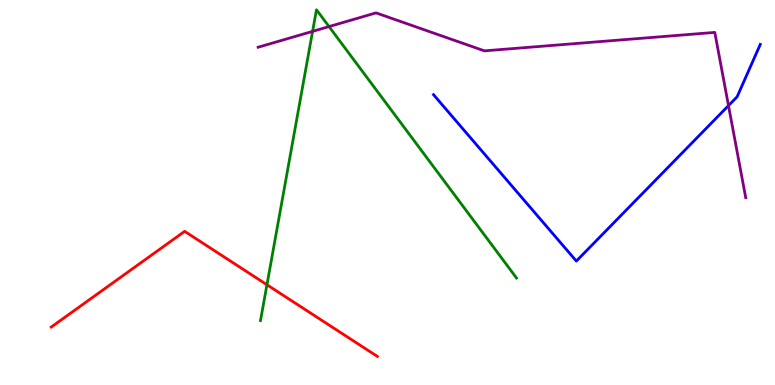[{'lines': ['blue', 'red'], 'intersections': []}, {'lines': ['green', 'red'], 'intersections': [{'x': 3.44, 'y': 2.6}]}, {'lines': ['purple', 'red'], 'intersections': []}, {'lines': ['blue', 'green'], 'intersections': []}, {'lines': ['blue', 'purple'], 'intersections': [{'x': 9.4, 'y': 7.26}]}, {'lines': ['green', 'purple'], 'intersections': [{'x': 4.03, 'y': 9.19}, {'x': 4.25, 'y': 9.31}]}]